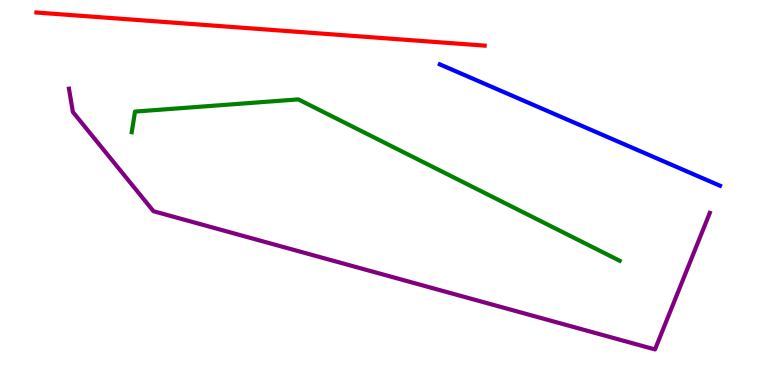[{'lines': ['blue', 'red'], 'intersections': []}, {'lines': ['green', 'red'], 'intersections': []}, {'lines': ['purple', 'red'], 'intersections': []}, {'lines': ['blue', 'green'], 'intersections': []}, {'lines': ['blue', 'purple'], 'intersections': []}, {'lines': ['green', 'purple'], 'intersections': []}]